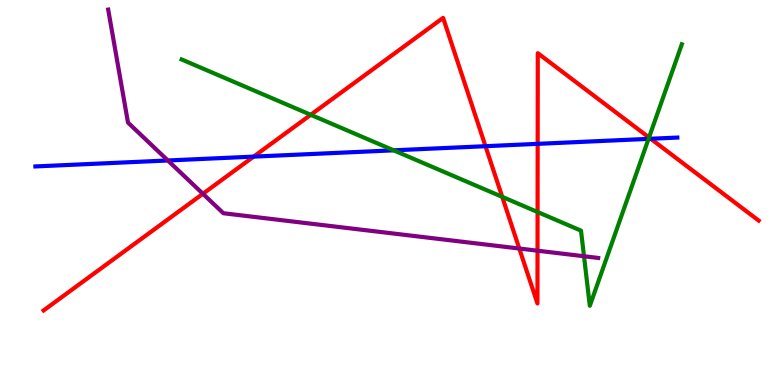[{'lines': ['blue', 'red'], 'intersections': [{'x': 3.27, 'y': 5.93}, {'x': 6.26, 'y': 6.2}, {'x': 6.94, 'y': 6.26}, {'x': 8.4, 'y': 6.4}]}, {'lines': ['green', 'red'], 'intersections': [{'x': 4.01, 'y': 7.02}, {'x': 6.48, 'y': 4.89}, {'x': 6.94, 'y': 4.49}, {'x': 8.37, 'y': 6.43}]}, {'lines': ['purple', 'red'], 'intersections': [{'x': 2.62, 'y': 4.97}, {'x': 6.7, 'y': 3.54}, {'x': 6.94, 'y': 3.49}]}, {'lines': ['blue', 'green'], 'intersections': [{'x': 5.08, 'y': 6.1}, {'x': 8.37, 'y': 6.39}]}, {'lines': ['blue', 'purple'], 'intersections': [{'x': 2.17, 'y': 5.83}]}, {'lines': ['green', 'purple'], 'intersections': [{'x': 7.54, 'y': 3.34}]}]